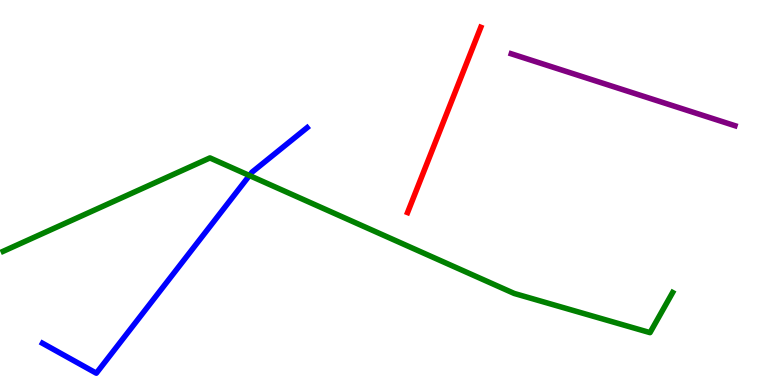[{'lines': ['blue', 'red'], 'intersections': []}, {'lines': ['green', 'red'], 'intersections': []}, {'lines': ['purple', 'red'], 'intersections': []}, {'lines': ['blue', 'green'], 'intersections': [{'x': 3.22, 'y': 5.44}]}, {'lines': ['blue', 'purple'], 'intersections': []}, {'lines': ['green', 'purple'], 'intersections': []}]